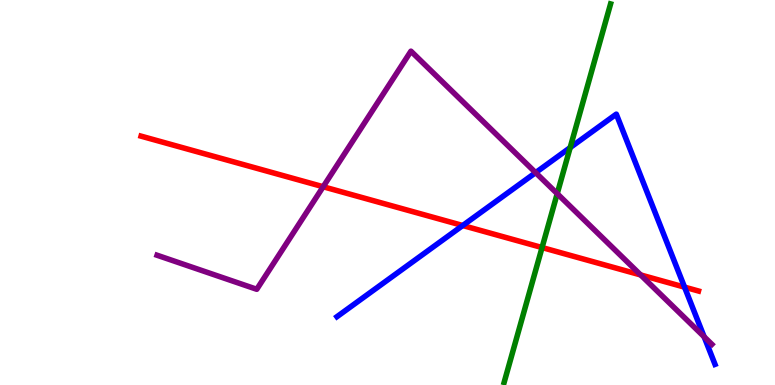[{'lines': ['blue', 'red'], 'intersections': [{'x': 5.97, 'y': 4.14}, {'x': 8.83, 'y': 2.54}]}, {'lines': ['green', 'red'], 'intersections': [{'x': 6.99, 'y': 3.57}]}, {'lines': ['purple', 'red'], 'intersections': [{'x': 4.17, 'y': 5.15}, {'x': 8.27, 'y': 2.86}]}, {'lines': ['blue', 'green'], 'intersections': [{'x': 7.36, 'y': 6.17}]}, {'lines': ['blue', 'purple'], 'intersections': [{'x': 6.91, 'y': 5.52}, {'x': 9.09, 'y': 1.25}]}, {'lines': ['green', 'purple'], 'intersections': [{'x': 7.19, 'y': 4.97}]}]